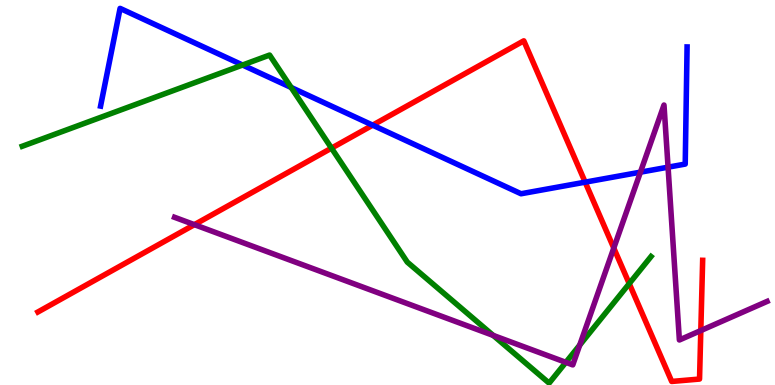[{'lines': ['blue', 'red'], 'intersections': [{'x': 4.81, 'y': 6.75}, {'x': 7.55, 'y': 5.27}]}, {'lines': ['green', 'red'], 'intersections': [{'x': 4.28, 'y': 6.15}, {'x': 8.12, 'y': 2.63}]}, {'lines': ['purple', 'red'], 'intersections': [{'x': 2.51, 'y': 4.16}, {'x': 7.92, 'y': 3.56}, {'x': 9.04, 'y': 1.41}]}, {'lines': ['blue', 'green'], 'intersections': [{'x': 3.13, 'y': 8.31}, {'x': 3.76, 'y': 7.73}]}, {'lines': ['blue', 'purple'], 'intersections': [{'x': 8.26, 'y': 5.53}, {'x': 8.62, 'y': 5.66}]}, {'lines': ['green', 'purple'], 'intersections': [{'x': 6.36, 'y': 1.29}, {'x': 7.3, 'y': 0.589}, {'x': 7.48, 'y': 1.04}]}]